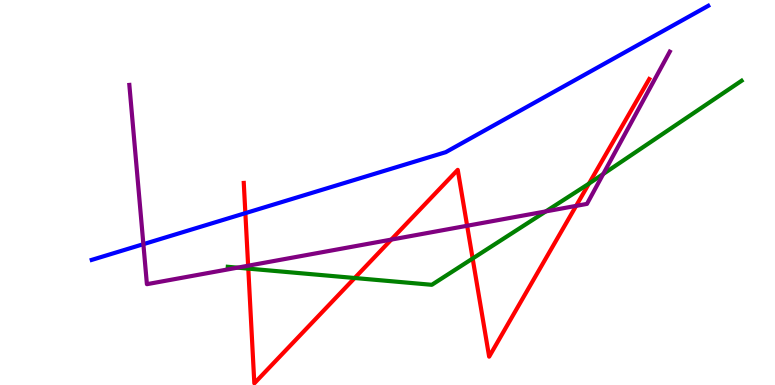[{'lines': ['blue', 'red'], 'intersections': [{'x': 3.17, 'y': 4.46}]}, {'lines': ['green', 'red'], 'intersections': [{'x': 3.2, 'y': 3.02}, {'x': 4.58, 'y': 2.78}, {'x': 6.1, 'y': 3.29}, {'x': 7.6, 'y': 5.23}]}, {'lines': ['purple', 'red'], 'intersections': [{'x': 3.2, 'y': 3.1}, {'x': 5.05, 'y': 3.78}, {'x': 6.03, 'y': 4.14}, {'x': 7.43, 'y': 4.65}]}, {'lines': ['blue', 'green'], 'intersections': []}, {'lines': ['blue', 'purple'], 'intersections': [{'x': 1.85, 'y': 3.66}]}, {'lines': ['green', 'purple'], 'intersections': [{'x': 3.06, 'y': 3.05}, {'x': 7.04, 'y': 4.51}, {'x': 7.78, 'y': 5.48}]}]